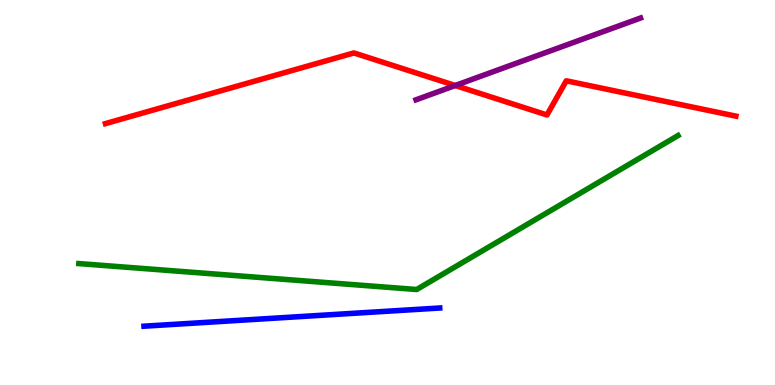[{'lines': ['blue', 'red'], 'intersections': []}, {'lines': ['green', 'red'], 'intersections': []}, {'lines': ['purple', 'red'], 'intersections': [{'x': 5.87, 'y': 7.78}]}, {'lines': ['blue', 'green'], 'intersections': []}, {'lines': ['blue', 'purple'], 'intersections': []}, {'lines': ['green', 'purple'], 'intersections': []}]